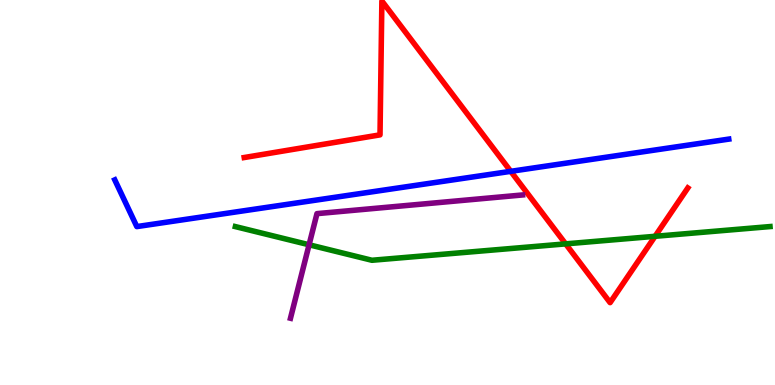[{'lines': ['blue', 'red'], 'intersections': [{'x': 6.59, 'y': 5.55}]}, {'lines': ['green', 'red'], 'intersections': [{'x': 7.3, 'y': 3.67}, {'x': 8.45, 'y': 3.86}]}, {'lines': ['purple', 'red'], 'intersections': []}, {'lines': ['blue', 'green'], 'intersections': []}, {'lines': ['blue', 'purple'], 'intersections': []}, {'lines': ['green', 'purple'], 'intersections': [{'x': 3.99, 'y': 3.64}]}]